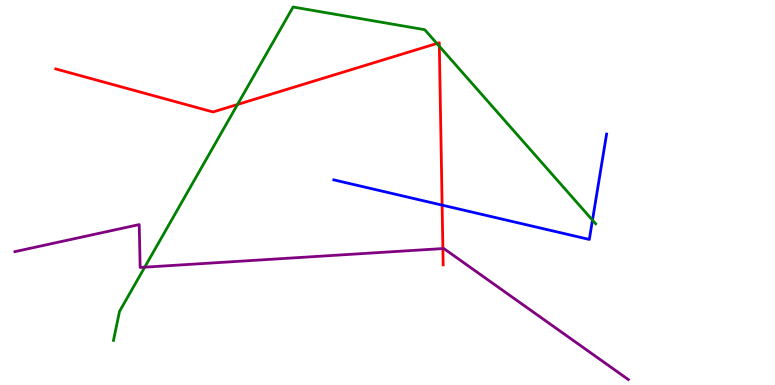[{'lines': ['blue', 'red'], 'intersections': [{'x': 5.7, 'y': 4.67}]}, {'lines': ['green', 'red'], 'intersections': [{'x': 3.06, 'y': 7.29}, {'x': 5.64, 'y': 8.87}, {'x': 5.67, 'y': 8.8}]}, {'lines': ['purple', 'red'], 'intersections': [{'x': 5.71, 'y': 3.54}]}, {'lines': ['blue', 'green'], 'intersections': [{'x': 7.64, 'y': 4.28}]}, {'lines': ['blue', 'purple'], 'intersections': []}, {'lines': ['green', 'purple'], 'intersections': [{'x': 1.87, 'y': 3.06}]}]